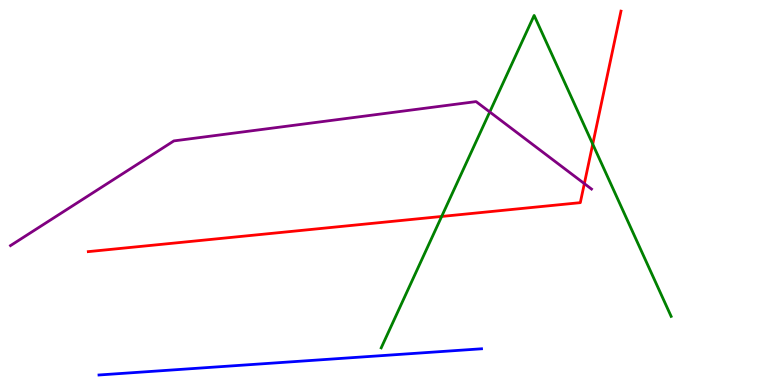[{'lines': ['blue', 'red'], 'intersections': []}, {'lines': ['green', 'red'], 'intersections': [{'x': 5.7, 'y': 4.38}, {'x': 7.65, 'y': 6.26}]}, {'lines': ['purple', 'red'], 'intersections': [{'x': 7.54, 'y': 5.23}]}, {'lines': ['blue', 'green'], 'intersections': []}, {'lines': ['blue', 'purple'], 'intersections': []}, {'lines': ['green', 'purple'], 'intersections': [{'x': 6.32, 'y': 7.09}]}]